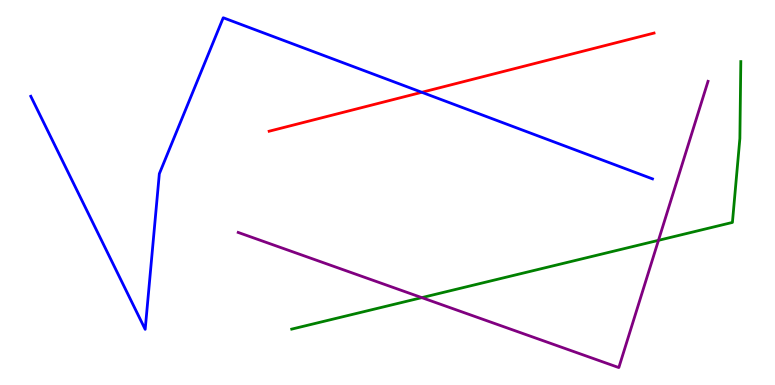[{'lines': ['blue', 'red'], 'intersections': [{'x': 5.44, 'y': 7.6}]}, {'lines': ['green', 'red'], 'intersections': []}, {'lines': ['purple', 'red'], 'intersections': []}, {'lines': ['blue', 'green'], 'intersections': []}, {'lines': ['blue', 'purple'], 'intersections': []}, {'lines': ['green', 'purple'], 'intersections': [{'x': 5.44, 'y': 2.27}, {'x': 8.5, 'y': 3.76}]}]